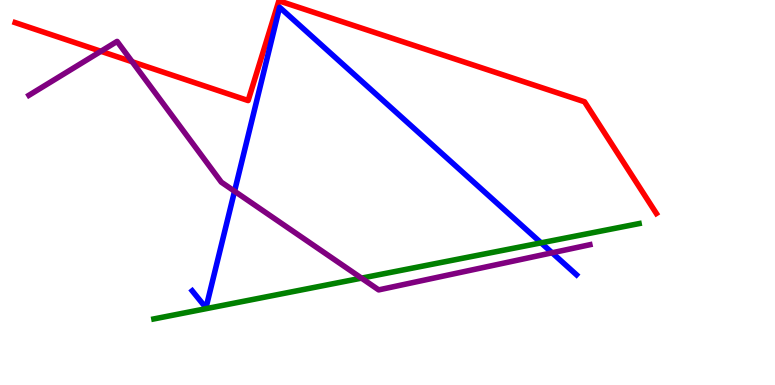[{'lines': ['blue', 'red'], 'intersections': []}, {'lines': ['green', 'red'], 'intersections': []}, {'lines': ['purple', 'red'], 'intersections': [{'x': 1.3, 'y': 8.67}, {'x': 1.71, 'y': 8.4}]}, {'lines': ['blue', 'green'], 'intersections': [{'x': 6.98, 'y': 3.69}]}, {'lines': ['blue', 'purple'], 'intersections': [{'x': 3.03, 'y': 5.03}, {'x': 7.12, 'y': 3.43}]}, {'lines': ['green', 'purple'], 'intersections': [{'x': 4.66, 'y': 2.78}]}]